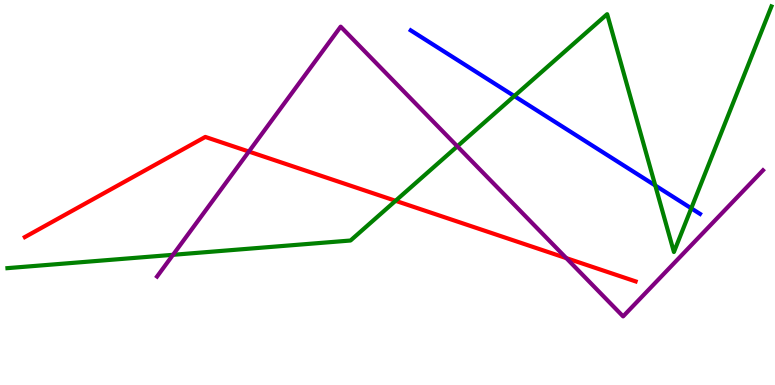[{'lines': ['blue', 'red'], 'intersections': []}, {'lines': ['green', 'red'], 'intersections': [{'x': 5.1, 'y': 4.78}]}, {'lines': ['purple', 'red'], 'intersections': [{'x': 3.21, 'y': 6.06}, {'x': 7.31, 'y': 3.3}]}, {'lines': ['blue', 'green'], 'intersections': [{'x': 6.64, 'y': 7.5}, {'x': 8.45, 'y': 5.18}, {'x': 8.92, 'y': 4.59}]}, {'lines': ['blue', 'purple'], 'intersections': []}, {'lines': ['green', 'purple'], 'intersections': [{'x': 2.23, 'y': 3.38}, {'x': 5.9, 'y': 6.2}]}]